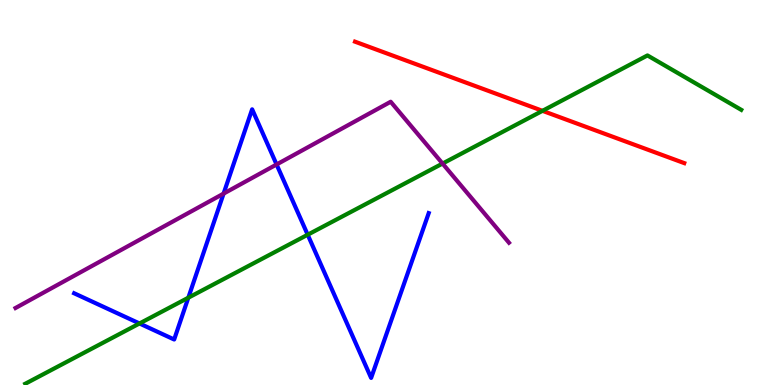[{'lines': ['blue', 'red'], 'intersections': []}, {'lines': ['green', 'red'], 'intersections': [{'x': 7.0, 'y': 7.12}]}, {'lines': ['purple', 'red'], 'intersections': []}, {'lines': ['blue', 'green'], 'intersections': [{'x': 1.8, 'y': 1.6}, {'x': 2.43, 'y': 2.27}, {'x': 3.97, 'y': 3.9}]}, {'lines': ['blue', 'purple'], 'intersections': [{'x': 2.88, 'y': 4.97}, {'x': 3.57, 'y': 5.73}]}, {'lines': ['green', 'purple'], 'intersections': [{'x': 5.71, 'y': 5.75}]}]